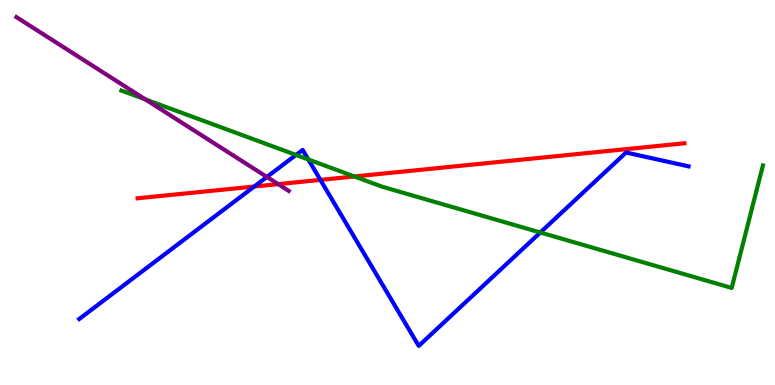[{'lines': ['blue', 'red'], 'intersections': [{'x': 3.28, 'y': 5.15}, {'x': 4.13, 'y': 5.33}]}, {'lines': ['green', 'red'], 'intersections': [{'x': 4.57, 'y': 5.42}]}, {'lines': ['purple', 'red'], 'intersections': [{'x': 3.59, 'y': 5.22}]}, {'lines': ['blue', 'green'], 'intersections': [{'x': 3.82, 'y': 5.98}, {'x': 3.98, 'y': 5.86}, {'x': 6.97, 'y': 3.96}]}, {'lines': ['blue', 'purple'], 'intersections': [{'x': 3.44, 'y': 5.4}]}, {'lines': ['green', 'purple'], 'intersections': [{'x': 1.88, 'y': 7.42}]}]